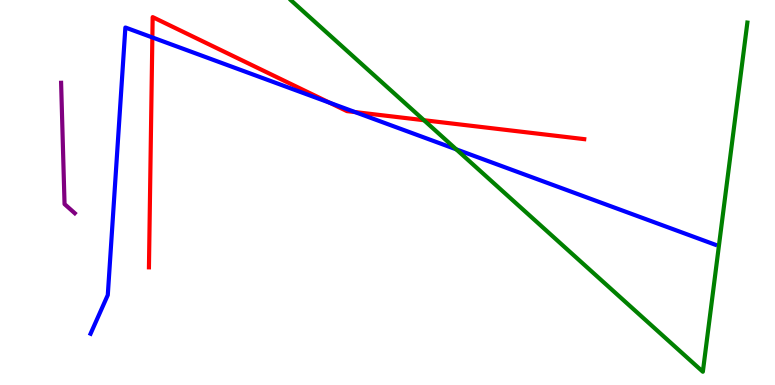[{'lines': ['blue', 'red'], 'intersections': [{'x': 1.97, 'y': 9.03}, {'x': 4.25, 'y': 7.33}, {'x': 4.58, 'y': 7.09}]}, {'lines': ['green', 'red'], 'intersections': [{'x': 5.47, 'y': 6.88}]}, {'lines': ['purple', 'red'], 'intersections': []}, {'lines': ['blue', 'green'], 'intersections': [{'x': 5.89, 'y': 6.12}]}, {'lines': ['blue', 'purple'], 'intersections': []}, {'lines': ['green', 'purple'], 'intersections': []}]